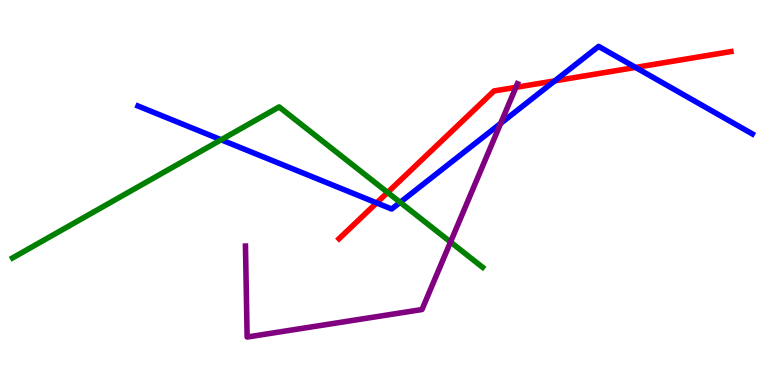[{'lines': ['blue', 'red'], 'intersections': [{'x': 4.86, 'y': 4.73}, {'x': 7.16, 'y': 7.9}, {'x': 8.2, 'y': 8.25}]}, {'lines': ['green', 'red'], 'intersections': [{'x': 5.0, 'y': 5.0}]}, {'lines': ['purple', 'red'], 'intersections': [{'x': 6.66, 'y': 7.73}]}, {'lines': ['blue', 'green'], 'intersections': [{'x': 2.85, 'y': 6.37}, {'x': 5.16, 'y': 4.74}]}, {'lines': ['blue', 'purple'], 'intersections': [{'x': 6.46, 'y': 6.8}]}, {'lines': ['green', 'purple'], 'intersections': [{'x': 5.81, 'y': 3.71}]}]